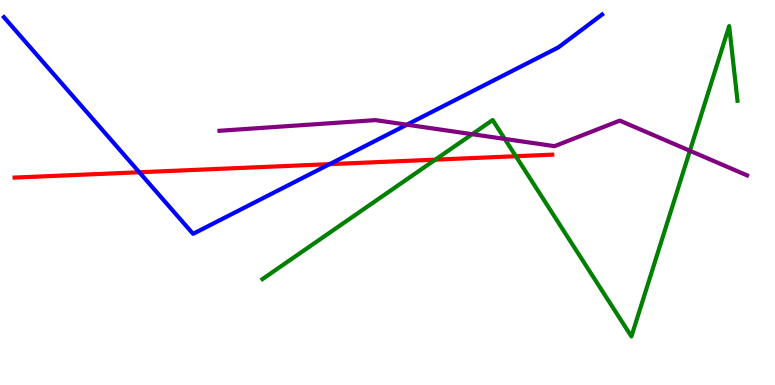[{'lines': ['blue', 'red'], 'intersections': [{'x': 1.8, 'y': 5.53}, {'x': 4.25, 'y': 5.74}]}, {'lines': ['green', 'red'], 'intersections': [{'x': 5.62, 'y': 5.85}, {'x': 6.66, 'y': 5.94}]}, {'lines': ['purple', 'red'], 'intersections': []}, {'lines': ['blue', 'green'], 'intersections': []}, {'lines': ['blue', 'purple'], 'intersections': [{'x': 5.25, 'y': 6.76}]}, {'lines': ['green', 'purple'], 'intersections': [{'x': 6.09, 'y': 6.51}, {'x': 6.51, 'y': 6.39}, {'x': 8.9, 'y': 6.08}]}]